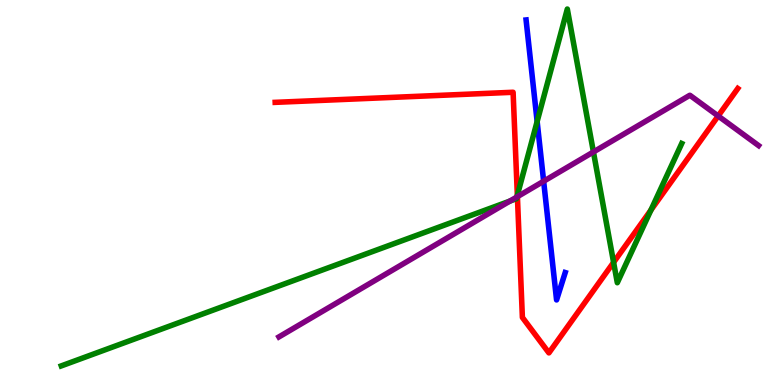[{'lines': ['blue', 'red'], 'intersections': []}, {'lines': ['green', 'red'], 'intersections': [{'x': 6.68, 'y': 4.93}, {'x': 7.92, 'y': 3.19}, {'x': 8.4, 'y': 4.54}]}, {'lines': ['purple', 'red'], 'intersections': [{'x': 6.68, 'y': 4.89}, {'x': 9.27, 'y': 6.99}]}, {'lines': ['blue', 'green'], 'intersections': [{'x': 6.93, 'y': 6.84}]}, {'lines': ['blue', 'purple'], 'intersections': [{'x': 7.01, 'y': 5.29}]}, {'lines': ['green', 'purple'], 'intersections': [{'x': 6.58, 'y': 4.78}, {'x': 6.67, 'y': 4.88}, {'x': 7.66, 'y': 6.05}]}]